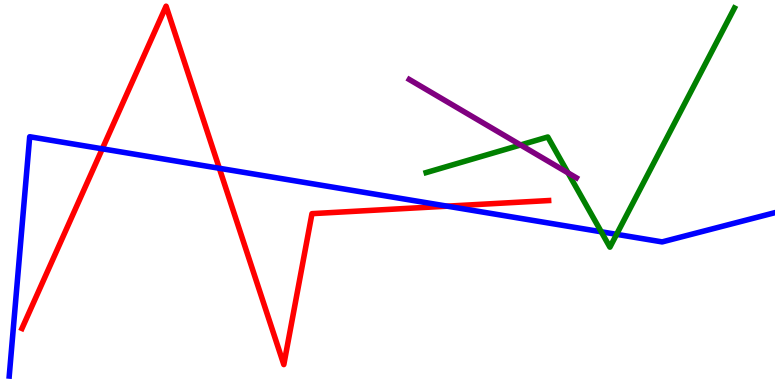[{'lines': ['blue', 'red'], 'intersections': [{'x': 1.32, 'y': 6.13}, {'x': 2.83, 'y': 5.63}, {'x': 5.77, 'y': 4.65}]}, {'lines': ['green', 'red'], 'intersections': []}, {'lines': ['purple', 'red'], 'intersections': []}, {'lines': ['blue', 'green'], 'intersections': [{'x': 7.76, 'y': 3.98}, {'x': 7.96, 'y': 3.91}]}, {'lines': ['blue', 'purple'], 'intersections': []}, {'lines': ['green', 'purple'], 'intersections': [{'x': 6.72, 'y': 6.23}, {'x': 7.33, 'y': 5.51}]}]